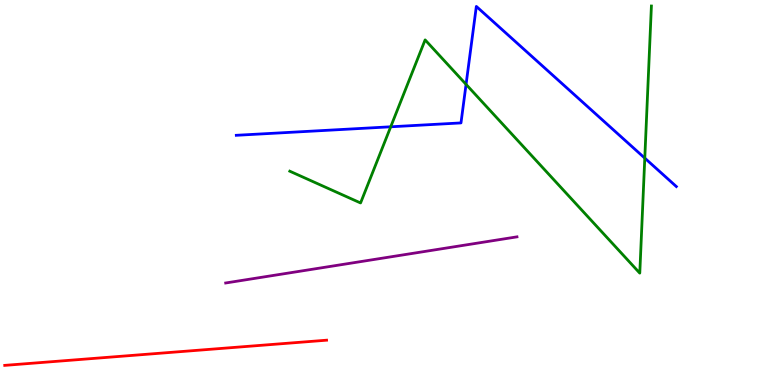[{'lines': ['blue', 'red'], 'intersections': []}, {'lines': ['green', 'red'], 'intersections': []}, {'lines': ['purple', 'red'], 'intersections': []}, {'lines': ['blue', 'green'], 'intersections': [{'x': 5.04, 'y': 6.71}, {'x': 6.01, 'y': 7.81}, {'x': 8.32, 'y': 5.89}]}, {'lines': ['blue', 'purple'], 'intersections': []}, {'lines': ['green', 'purple'], 'intersections': []}]